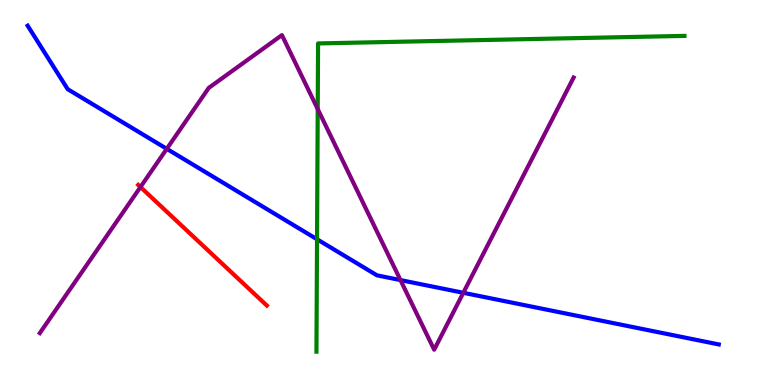[{'lines': ['blue', 'red'], 'intersections': []}, {'lines': ['green', 'red'], 'intersections': []}, {'lines': ['purple', 'red'], 'intersections': [{'x': 1.81, 'y': 5.14}]}, {'lines': ['blue', 'green'], 'intersections': [{'x': 4.09, 'y': 3.79}]}, {'lines': ['blue', 'purple'], 'intersections': [{'x': 2.15, 'y': 6.13}, {'x': 5.17, 'y': 2.72}, {'x': 5.98, 'y': 2.4}]}, {'lines': ['green', 'purple'], 'intersections': [{'x': 4.1, 'y': 7.17}]}]